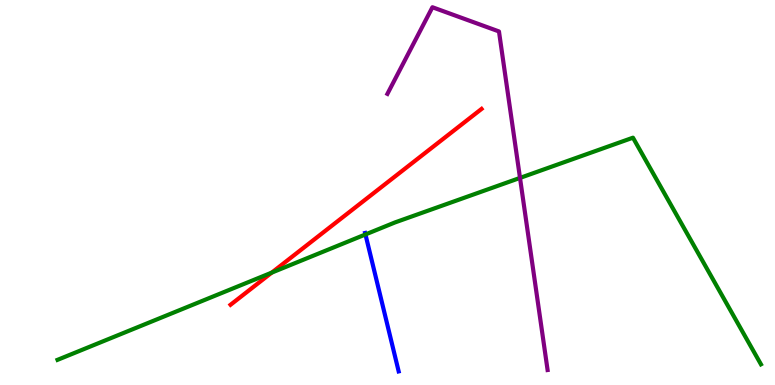[{'lines': ['blue', 'red'], 'intersections': []}, {'lines': ['green', 'red'], 'intersections': [{'x': 3.51, 'y': 2.92}]}, {'lines': ['purple', 'red'], 'intersections': []}, {'lines': ['blue', 'green'], 'intersections': [{'x': 4.72, 'y': 3.91}]}, {'lines': ['blue', 'purple'], 'intersections': []}, {'lines': ['green', 'purple'], 'intersections': [{'x': 6.71, 'y': 5.38}]}]